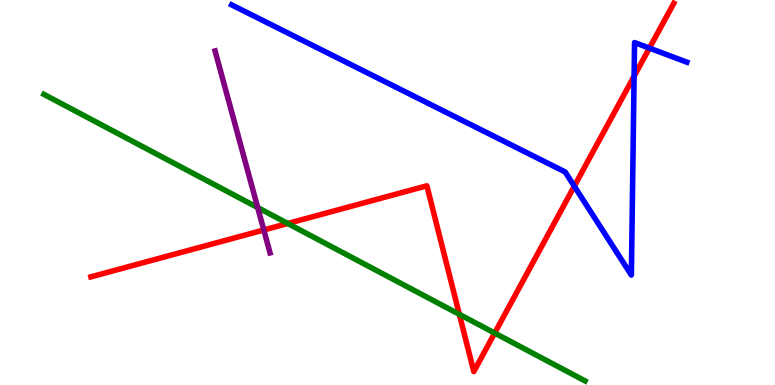[{'lines': ['blue', 'red'], 'intersections': [{'x': 7.41, 'y': 5.16}, {'x': 8.18, 'y': 8.02}, {'x': 8.38, 'y': 8.75}]}, {'lines': ['green', 'red'], 'intersections': [{'x': 3.71, 'y': 4.19}, {'x': 5.93, 'y': 1.84}, {'x': 6.38, 'y': 1.35}]}, {'lines': ['purple', 'red'], 'intersections': [{'x': 3.4, 'y': 4.03}]}, {'lines': ['blue', 'green'], 'intersections': []}, {'lines': ['blue', 'purple'], 'intersections': []}, {'lines': ['green', 'purple'], 'intersections': [{'x': 3.33, 'y': 4.61}]}]